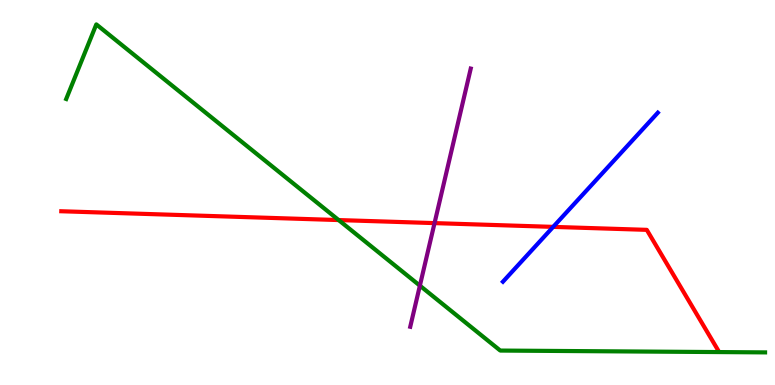[{'lines': ['blue', 'red'], 'intersections': [{'x': 7.14, 'y': 4.11}]}, {'lines': ['green', 'red'], 'intersections': [{'x': 4.37, 'y': 4.28}]}, {'lines': ['purple', 'red'], 'intersections': [{'x': 5.61, 'y': 4.2}]}, {'lines': ['blue', 'green'], 'intersections': []}, {'lines': ['blue', 'purple'], 'intersections': []}, {'lines': ['green', 'purple'], 'intersections': [{'x': 5.42, 'y': 2.58}]}]